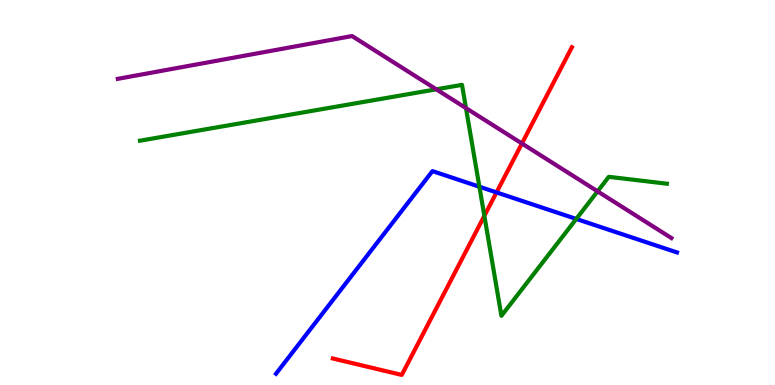[{'lines': ['blue', 'red'], 'intersections': [{'x': 6.41, 'y': 5.0}]}, {'lines': ['green', 'red'], 'intersections': [{'x': 6.25, 'y': 4.39}]}, {'lines': ['purple', 'red'], 'intersections': [{'x': 6.73, 'y': 6.27}]}, {'lines': ['blue', 'green'], 'intersections': [{'x': 6.19, 'y': 5.15}, {'x': 7.44, 'y': 4.31}]}, {'lines': ['blue', 'purple'], 'intersections': []}, {'lines': ['green', 'purple'], 'intersections': [{'x': 5.63, 'y': 7.68}, {'x': 6.01, 'y': 7.19}, {'x': 7.71, 'y': 5.03}]}]